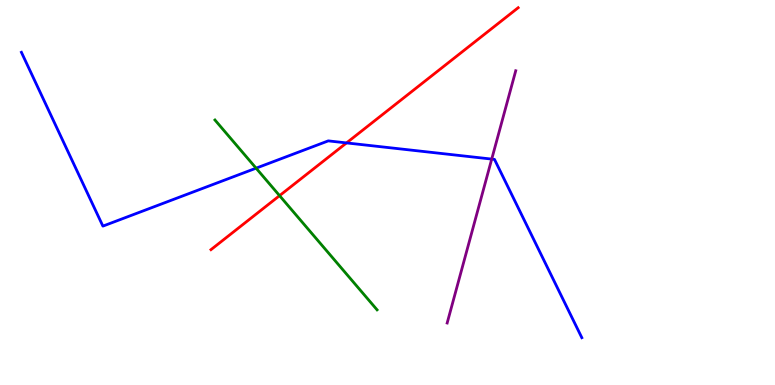[{'lines': ['blue', 'red'], 'intersections': [{'x': 4.47, 'y': 6.29}]}, {'lines': ['green', 'red'], 'intersections': [{'x': 3.61, 'y': 4.92}]}, {'lines': ['purple', 'red'], 'intersections': []}, {'lines': ['blue', 'green'], 'intersections': [{'x': 3.3, 'y': 5.63}]}, {'lines': ['blue', 'purple'], 'intersections': [{'x': 6.34, 'y': 5.87}]}, {'lines': ['green', 'purple'], 'intersections': []}]